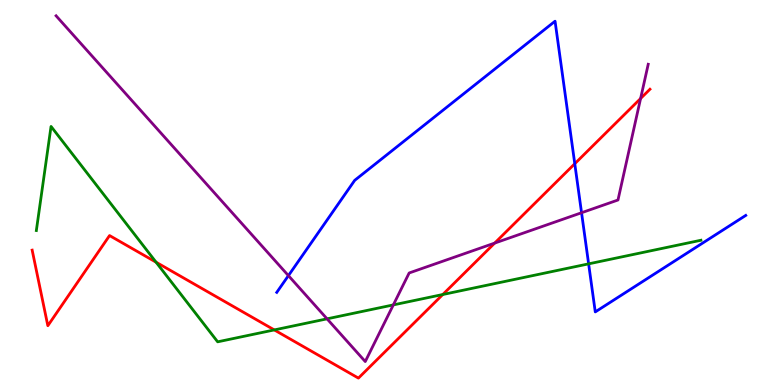[{'lines': ['blue', 'red'], 'intersections': [{'x': 7.42, 'y': 5.75}]}, {'lines': ['green', 'red'], 'intersections': [{'x': 2.01, 'y': 3.19}, {'x': 3.54, 'y': 1.43}, {'x': 5.71, 'y': 2.35}]}, {'lines': ['purple', 'red'], 'intersections': [{'x': 6.38, 'y': 3.69}, {'x': 8.27, 'y': 7.44}]}, {'lines': ['blue', 'green'], 'intersections': [{'x': 7.6, 'y': 3.15}]}, {'lines': ['blue', 'purple'], 'intersections': [{'x': 3.72, 'y': 2.84}, {'x': 7.5, 'y': 4.47}]}, {'lines': ['green', 'purple'], 'intersections': [{'x': 4.22, 'y': 1.72}, {'x': 5.08, 'y': 2.08}]}]